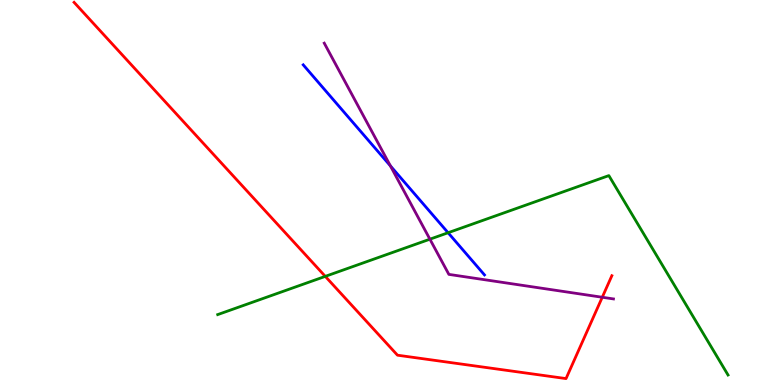[{'lines': ['blue', 'red'], 'intersections': []}, {'lines': ['green', 'red'], 'intersections': [{'x': 4.2, 'y': 2.82}]}, {'lines': ['purple', 'red'], 'intersections': [{'x': 7.77, 'y': 2.28}]}, {'lines': ['blue', 'green'], 'intersections': [{'x': 5.78, 'y': 3.96}]}, {'lines': ['blue', 'purple'], 'intersections': [{'x': 5.04, 'y': 5.69}]}, {'lines': ['green', 'purple'], 'intersections': [{'x': 5.55, 'y': 3.79}]}]